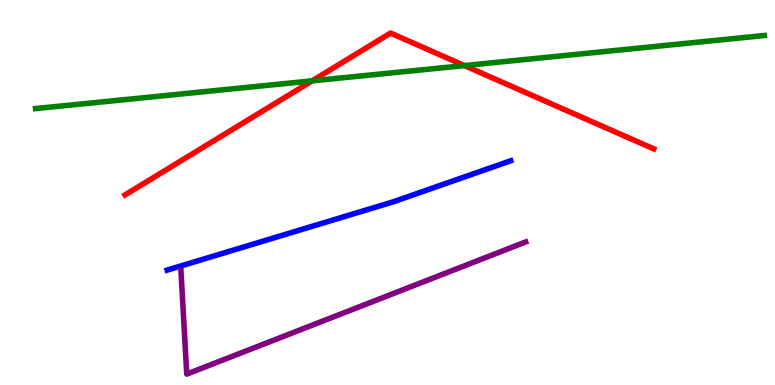[{'lines': ['blue', 'red'], 'intersections': []}, {'lines': ['green', 'red'], 'intersections': [{'x': 4.03, 'y': 7.9}, {'x': 5.99, 'y': 8.3}]}, {'lines': ['purple', 'red'], 'intersections': []}, {'lines': ['blue', 'green'], 'intersections': []}, {'lines': ['blue', 'purple'], 'intersections': []}, {'lines': ['green', 'purple'], 'intersections': []}]